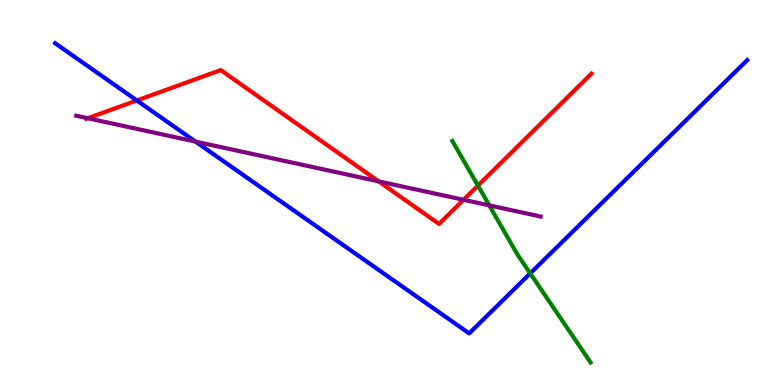[{'lines': ['blue', 'red'], 'intersections': [{'x': 1.77, 'y': 7.39}]}, {'lines': ['green', 'red'], 'intersections': [{'x': 6.17, 'y': 5.18}]}, {'lines': ['purple', 'red'], 'intersections': [{'x': 1.13, 'y': 6.93}, {'x': 4.88, 'y': 5.29}, {'x': 5.98, 'y': 4.81}]}, {'lines': ['blue', 'green'], 'intersections': [{'x': 6.84, 'y': 2.9}]}, {'lines': ['blue', 'purple'], 'intersections': [{'x': 2.52, 'y': 6.32}]}, {'lines': ['green', 'purple'], 'intersections': [{'x': 6.31, 'y': 4.67}]}]